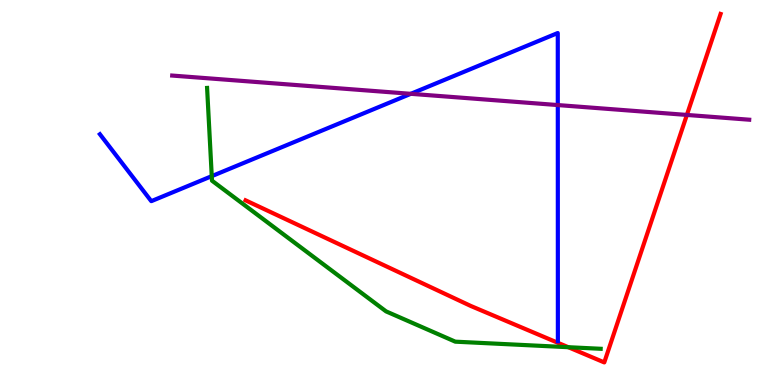[{'lines': ['blue', 'red'], 'intersections': []}, {'lines': ['green', 'red'], 'intersections': [{'x': 7.33, 'y': 0.982}]}, {'lines': ['purple', 'red'], 'intersections': [{'x': 8.86, 'y': 7.01}]}, {'lines': ['blue', 'green'], 'intersections': [{'x': 2.73, 'y': 5.42}]}, {'lines': ['blue', 'purple'], 'intersections': [{'x': 5.3, 'y': 7.56}, {'x': 7.2, 'y': 7.27}]}, {'lines': ['green', 'purple'], 'intersections': []}]